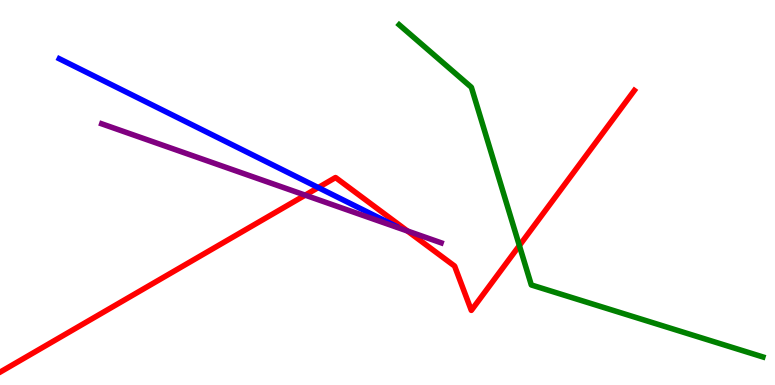[{'lines': ['blue', 'red'], 'intersections': [{'x': 4.11, 'y': 5.13}]}, {'lines': ['green', 'red'], 'intersections': [{'x': 6.7, 'y': 3.62}]}, {'lines': ['purple', 'red'], 'intersections': [{'x': 3.94, 'y': 4.93}, {'x': 5.26, 'y': 4.0}]}, {'lines': ['blue', 'green'], 'intersections': []}, {'lines': ['blue', 'purple'], 'intersections': []}, {'lines': ['green', 'purple'], 'intersections': []}]